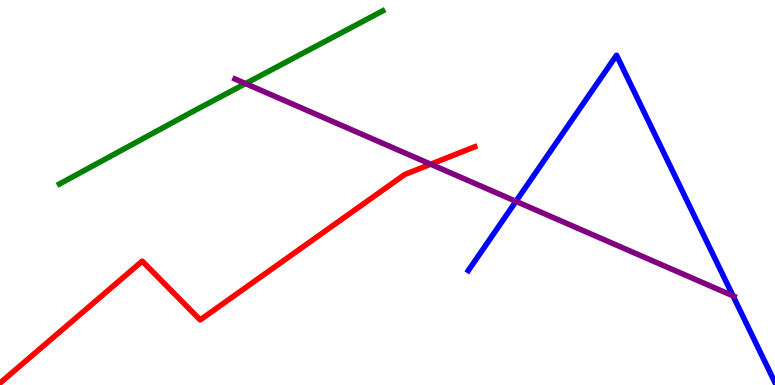[{'lines': ['blue', 'red'], 'intersections': []}, {'lines': ['green', 'red'], 'intersections': []}, {'lines': ['purple', 'red'], 'intersections': [{'x': 5.56, 'y': 5.73}]}, {'lines': ['blue', 'green'], 'intersections': []}, {'lines': ['blue', 'purple'], 'intersections': [{'x': 6.66, 'y': 4.77}, {'x': 9.46, 'y': 2.32}]}, {'lines': ['green', 'purple'], 'intersections': [{'x': 3.17, 'y': 7.83}]}]